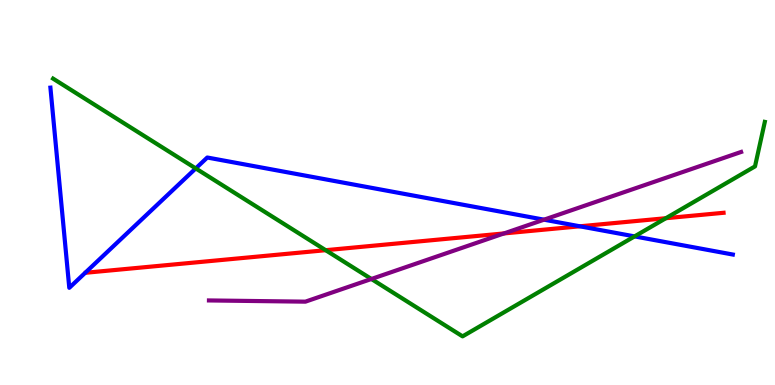[{'lines': ['blue', 'red'], 'intersections': [{'x': 7.48, 'y': 4.12}]}, {'lines': ['green', 'red'], 'intersections': [{'x': 4.2, 'y': 3.5}, {'x': 8.59, 'y': 4.33}]}, {'lines': ['purple', 'red'], 'intersections': [{'x': 6.5, 'y': 3.94}]}, {'lines': ['blue', 'green'], 'intersections': [{'x': 2.53, 'y': 5.63}, {'x': 8.19, 'y': 3.86}]}, {'lines': ['blue', 'purple'], 'intersections': [{'x': 7.02, 'y': 4.29}]}, {'lines': ['green', 'purple'], 'intersections': [{'x': 4.79, 'y': 2.75}]}]